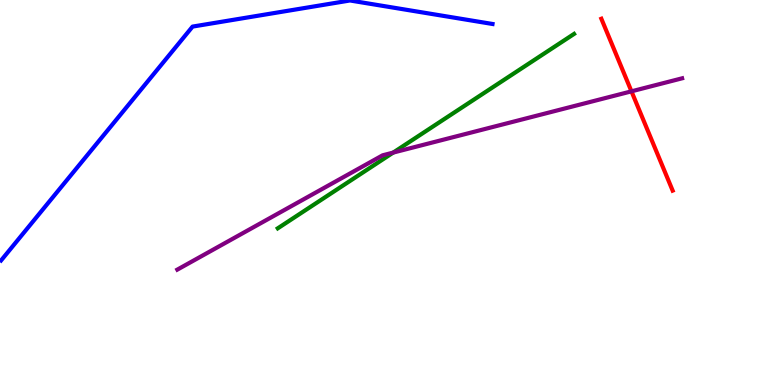[{'lines': ['blue', 'red'], 'intersections': []}, {'lines': ['green', 'red'], 'intersections': []}, {'lines': ['purple', 'red'], 'intersections': [{'x': 8.15, 'y': 7.63}]}, {'lines': ['blue', 'green'], 'intersections': []}, {'lines': ['blue', 'purple'], 'intersections': []}, {'lines': ['green', 'purple'], 'intersections': [{'x': 5.07, 'y': 6.04}]}]